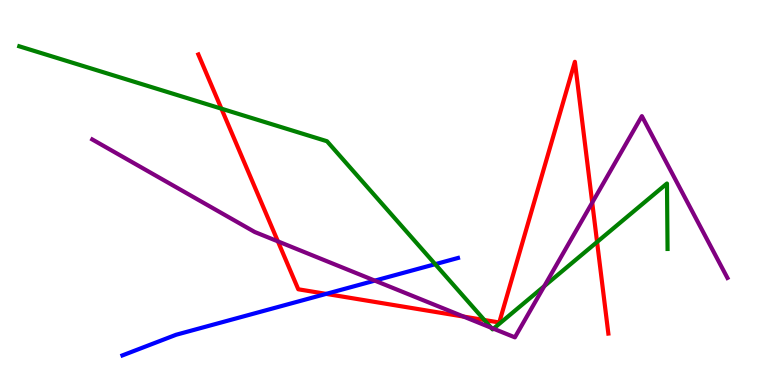[{'lines': ['blue', 'red'], 'intersections': [{'x': 4.21, 'y': 2.37}]}, {'lines': ['green', 'red'], 'intersections': [{'x': 2.86, 'y': 7.18}, {'x': 6.25, 'y': 1.69}, {'x': 7.7, 'y': 3.71}]}, {'lines': ['purple', 'red'], 'intersections': [{'x': 3.59, 'y': 3.73}, {'x': 5.98, 'y': 1.78}, {'x': 7.64, 'y': 4.74}]}, {'lines': ['blue', 'green'], 'intersections': [{'x': 5.62, 'y': 3.14}]}, {'lines': ['blue', 'purple'], 'intersections': [{'x': 4.84, 'y': 2.71}]}, {'lines': ['green', 'purple'], 'intersections': [{'x': 6.34, 'y': 1.49}, {'x': 6.37, 'y': 1.46}, {'x': 7.02, 'y': 2.57}]}]